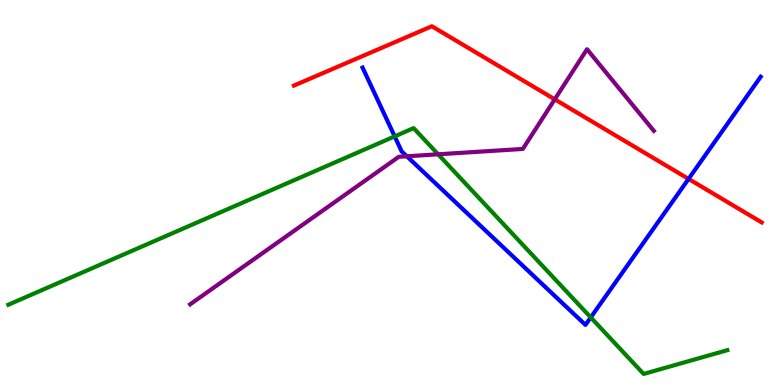[{'lines': ['blue', 'red'], 'intersections': [{'x': 8.88, 'y': 5.35}]}, {'lines': ['green', 'red'], 'intersections': []}, {'lines': ['purple', 'red'], 'intersections': [{'x': 7.16, 'y': 7.42}]}, {'lines': ['blue', 'green'], 'intersections': [{'x': 5.09, 'y': 6.46}, {'x': 7.62, 'y': 1.76}]}, {'lines': ['blue', 'purple'], 'intersections': [{'x': 5.25, 'y': 5.94}]}, {'lines': ['green', 'purple'], 'intersections': [{'x': 5.65, 'y': 5.99}]}]